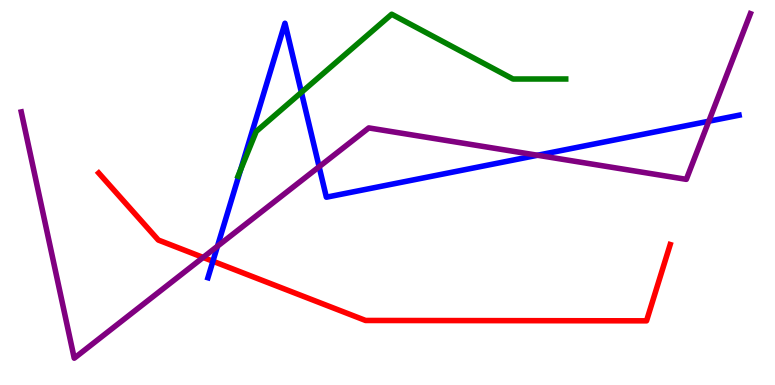[{'lines': ['blue', 'red'], 'intersections': [{'x': 2.75, 'y': 3.21}]}, {'lines': ['green', 'red'], 'intersections': []}, {'lines': ['purple', 'red'], 'intersections': [{'x': 2.62, 'y': 3.31}]}, {'lines': ['blue', 'green'], 'intersections': [{'x': 3.1, 'y': 5.59}, {'x': 3.89, 'y': 7.6}]}, {'lines': ['blue', 'purple'], 'intersections': [{'x': 2.81, 'y': 3.6}, {'x': 4.12, 'y': 5.67}, {'x': 6.94, 'y': 5.97}, {'x': 9.15, 'y': 6.85}]}, {'lines': ['green', 'purple'], 'intersections': []}]